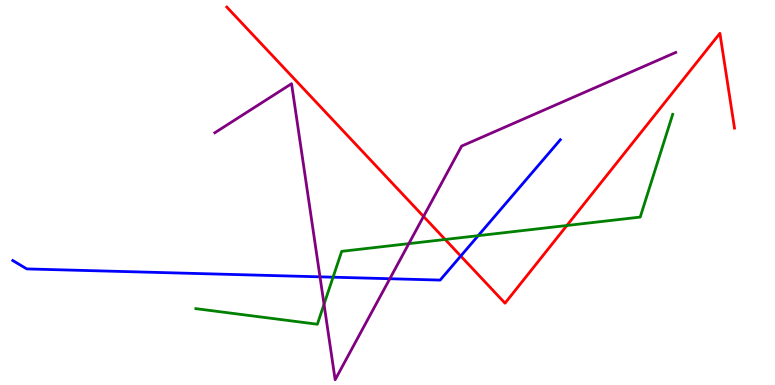[{'lines': ['blue', 'red'], 'intersections': [{'x': 5.95, 'y': 3.35}]}, {'lines': ['green', 'red'], 'intersections': [{'x': 5.74, 'y': 3.78}, {'x': 7.31, 'y': 4.14}]}, {'lines': ['purple', 'red'], 'intersections': [{'x': 5.47, 'y': 4.38}]}, {'lines': ['blue', 'green'], 'intersections': [{'x': 4.3, 'y': 2.8}, {'x': 6.17, 'y': 3.88}]}, {'lines': ['blue', 'purple'], 'intersections': [{'x': 4.13, 'y': 2.81}, {'x': 5.03, 'y': 2.76}]}, {'lines': ['green', 'purple'], 'intersections': [{'x': 4.18, 'y': 2.1}, {'x': 5.28, 'y': 3.67}]}]